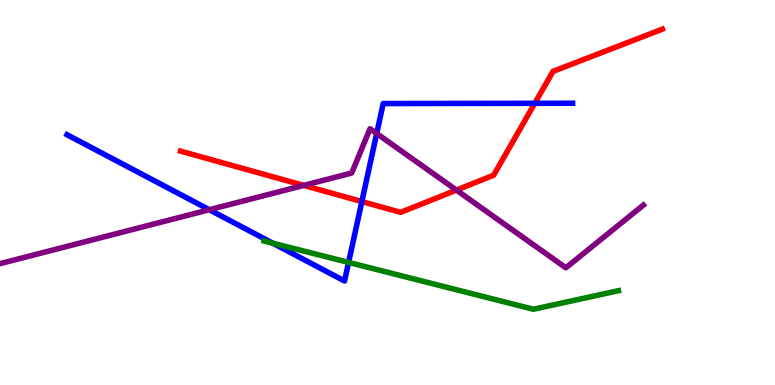[{'lines': ['blue', 'red'], 'intersections': [{'x': 4.67, 'y': 4.76}, {'x': 6.9, 'y': 7.32}]}, {'lines': ['green', 'red'], 'intersections': []}, {'lines': ['purple', 'red'], 'intersections': [{'x': 3.92, 'y': 5.18}, {'x': 5.89, 'y': 5.06}]}, {'lines': ['blue', 'green'], 'intersections': [{'x': 3.52, 'y': 3.68}, {'x': 4.5, 'y': 3.18}]}, {'lines': ['blue', 'purple'], 'intersections': [{'x': 2.7, 'y': 4.55}, {'x': 4.86, 'y': 6.53}]}, {'lines': ['green', 'purple'], 'intersections': []}]